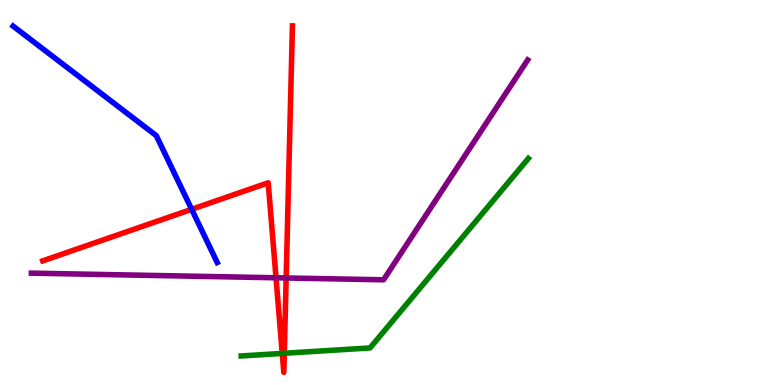[{'lines': ['blue', 'red'], 'intersections': [{'x': 2.47, 'y': 4.56}]}, {'lines': ['green', 'red'], 'intersections': [{'x': 3.64, 'y': 0.821}, {'x': 3.67, 'y': 0.824}]}, {'lines': ['purple', 'red'], 'intersections': [{'x': 3.56, 'y': 2.79}, {'x': 3.69, 'y': 2.78}]}, {'lines': ['blue', 'green'], 'intersections': []}, {'lines': ['blue', 'purple'], 'intersections': []}, {'lines': ['green', 'purple'], 'intersections': []}]